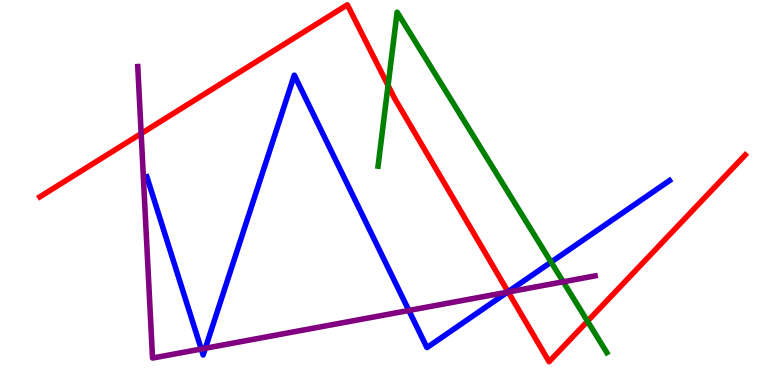[{'lines': ['blue', 'red'], 'intersections': [{'x': 6.56, 'y': 2.42}]}, {'lines': ['green', 'red'], 'intersections': [{'x': 5.01, 'y': 7.78}, {'x': 7.58, 'y': 1.66}]}, {'lines': ['purple', 'red'], 'intersections': [{'x': 1.82, 'y': 6.53}, {'x': 6.56, 'y': 2.42}]}, {'lines': ['blue', 'green'], 'intersections': [{'x': 7.11, 'y': 3.19}]}, {'lines': ['blue', 'purple'], 'intersections': [{'x': 2.6, 'y': 0.935}, {'x': 2.65, 'y': 0.954}, {'x': 5.28, 'y': 1.94}, {'x': 6.55, 'y': 2.41}]}, {'lines': ['green', 'purple'], 'intersections': [{'x': 7.27, 'y': 2.68}]}]